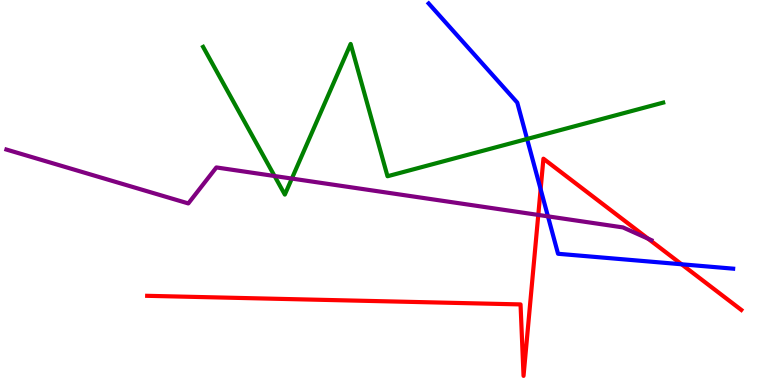[{'lines': ['blue', 'red'], 'intersections': [{'x': 6.98, 'y': 5.09}, {'x': 8.79, 'y': 3.14}]}, {'lines': ['green', 'red'], 'intersections': []}, {'lines': ['purple', 'red'], 'intersections': [{'x': 6.95, 'y': 4.42}, {'x': 8.36, 'y': 3.8}]}, {'lines': ['blue', 'green'], 'intersections': [{'x': 6.8, 'y': 6.39}]}, {'lines': ['blue', 'purple'], 'intersections': [{'x': 7.07, 'y': 4.38}]}, {'lines': ['green', 'purple'], 'intersections': [{'x': 3.54, 'y': 5.43}, {'x': 3.77, 'y': 5.36}]}]